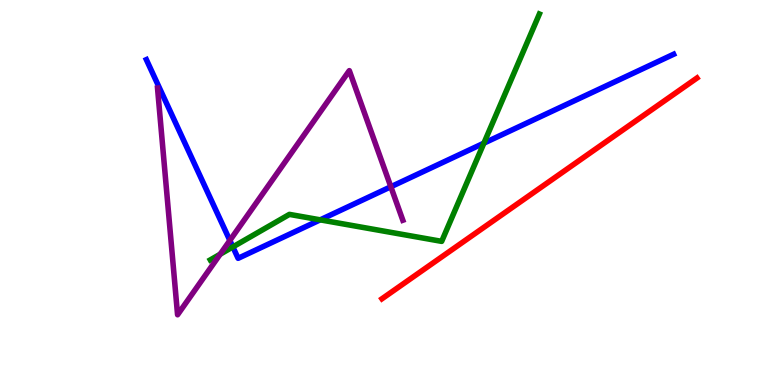[{'lines': ['blue', 'red'], 'intersections': []}, {'lines': ['green', 'red'], 'intersections': []}, {'lines': ['purple', 'red'], 'intersections': []}, {'lines': ['blue', 'green'], 'intersections': [{'x': 3.0, 'y': 3.59}, {'x': 4.13, 'y': 4.29}, {'x': 6.24, 'y': 6.28}]}, {'lines': ['blue', 'purple'], 'intersections': [{'x': 2.97, 'y': 3.75}, {'x': 5.04, 'y': 5.15}]}, {'lines': ['green', 'purple'], 'intersections': [{'x': 2.84, 'y': 3.4}]}]